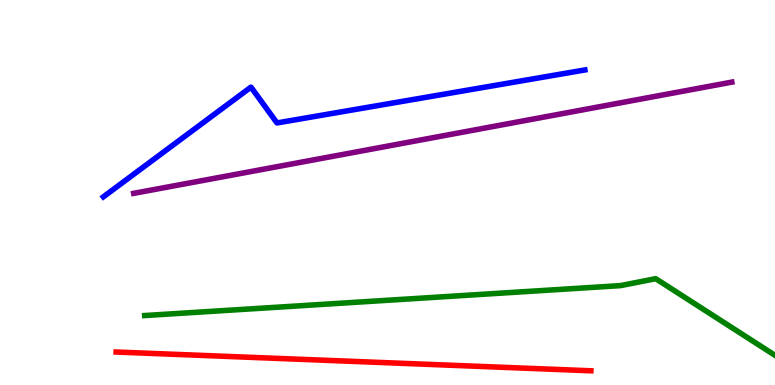[{'lines': ['blue', 'red'], 'intersections': []}, {'lines': ['green', 'red'], 'intersections': []}, {'lines': ['purple', 'red'], 'intersections': []}, {'lines': ['blue', 'green'], 'intersections': []}, {'lines': ['blue', 'purple'], 'intersections': []}, {'lines': ['green', 'purple'], 'intersections': []}]